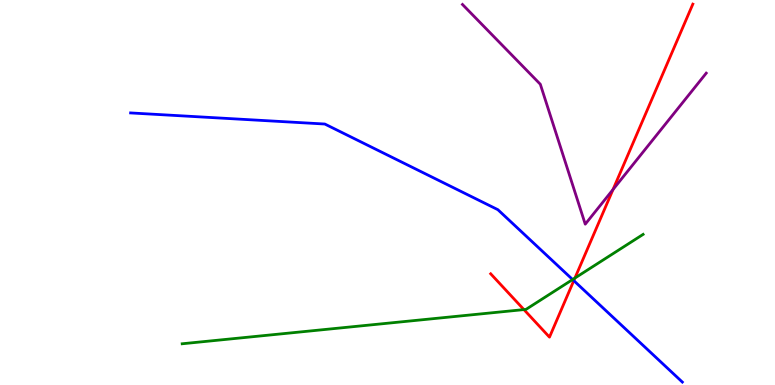[{'lines': ['blue', 'red'], 'intersections': [{'x': 7.4, 'y': 2.71}]}, {'lines': ['green', 'red'], 'intersections': [{'x': 6.76, 'y': 1.96}, {'x': 7.42, 'y': 2.78}]}, {'lines': ['purple', 'red'], 'intersections': [{'x': 7.91, 'y': 5.08}]}, {'lines': ['blue', 'green'], 'intersections': [{'x': 7.39, 'y': 2.74}]}, {'lines': ['blue', 'purple'], 'intersections': []}, {'lines': ['green', 'purple'], 'intersections': []}]